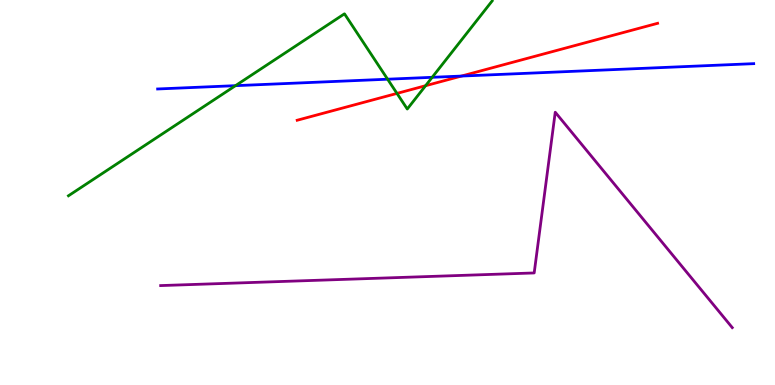[{'lines': ['blue', 'red'], 'intersections': [{'x': 5.95, 'y': 8.02}]}, {'lines': ['green', 'red'], 'intersections': [{'x': 5.12, 'y': 7.57}, {'x': 5.49, 'y': 7.77}]}, {'lines': ['purple', 'red'], 'intersections': []}, {'lines': ['blue', 'green'], 'intersections': [{'x': 3.04, 'y': 7.77}, {'x': 5.0, 'y': 7.94}, {'x': 5.58, 'y': 7.99}]}, {'lines': ['blue', 'purple'], 'intersections': []}, {'lines': ['green', 'purple'], 'intersections': []}]